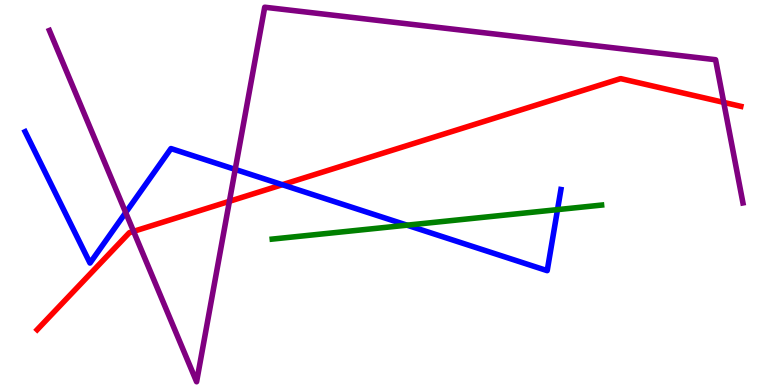[{'lines': ['blue', 'red'], 'intersections': [{'x': 3.64, 'y': 5.2}]}, {'lines': ['green', 'red'], 'intersections': []}, {'lines': ['purple', 'red'], 'intersections': [{'x': 1.72, 'y': 3.99}, {'x': 2.96, 'y': 4.77}, {'x': 9.34, 'y': 7.34}]}, {'lines': ['blue', 'green'], 'intersections': [{'x': 5.25, 'y': 4.15}, {'x': 7.19, 'y': 4.56}]}, {'lines': ['blue', 'purple'], 'intersections': [{'x': 1.62, 'y': 4.48}, {'x': 3.04, 'y': 5.6}]}, {'lines': ['green', 'purple'], 'intersections': []}]